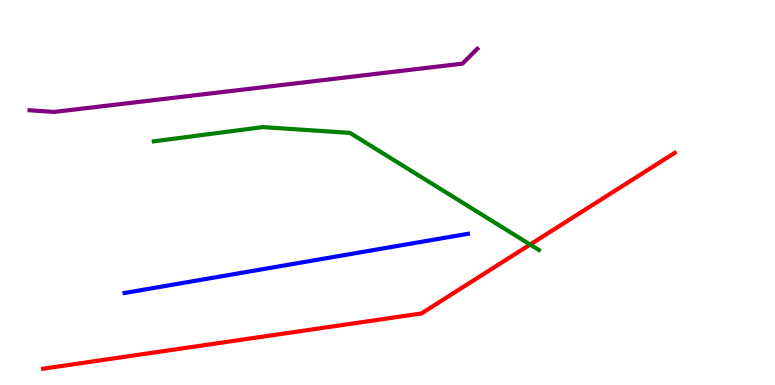[{'lines': ['blue', 'red'], 'intersections': []}, {'lines': ['green', 'red'], 'intersections': [{'x': 6.84, 'y': 3.65}]}, {'lines': ['purple', 'red'], 'intersections': []}, {'lines': ['blue', 'green'], 'intersections': []}, {'lines': ['blue', 'purple'], 'intersections': []}, {'lines': ['green', 'purple'], 'intersections': []}]